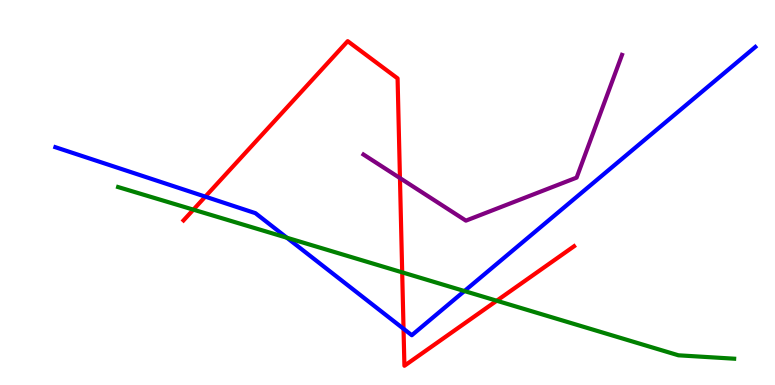[{'lines': ['blue', 'red'], 'intersections': [{'x': 2.65, 'y': 4.89}, {'x': 5.21, 'y': 1.46}]}, {'lines': ['green', 'red'], 'intersections': [{'x': 2.5, 'y': 4.55}, {'x': 5.19, 'y': 2.93}, {'x': 6.41, 'y': 2.19}]}, {'lines': ['purple', 'red'], 'intersections': [{'x': 5.16, 'y': 5.37}]}, {'lines': ['blue', 'green'], 'intersections': [{'x': 3.7, 'y': 3.83}, {'x': 5.99, 'y': 2.44}]}, {'lines': ['blue', 'purple'], 'intersections': []}, {'lines': ['green', 'purple'], 'intersections': []}]